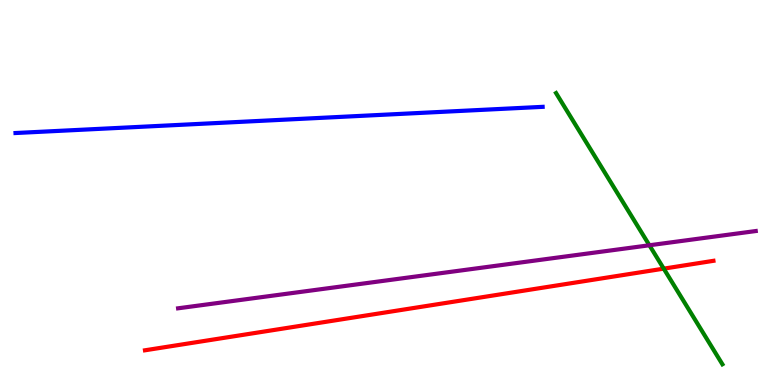[{'lines': ['blue', 'red'], 'intersections': []}, {'lines': ['green', 'red'], 'intersections': [{'x': 8.56, 'y': 3.02}]}, {'lines': ['purple', 'red'], 'intersections': []}, {'lines': ['blue', 'green'], 'intersections': []}, {'lines': ['blue', 'purple'], 'intersections': []}, {'lines': ['green', 'purple'], 'intersections': [{'x': 8.38, 'y': 3.63}]}]